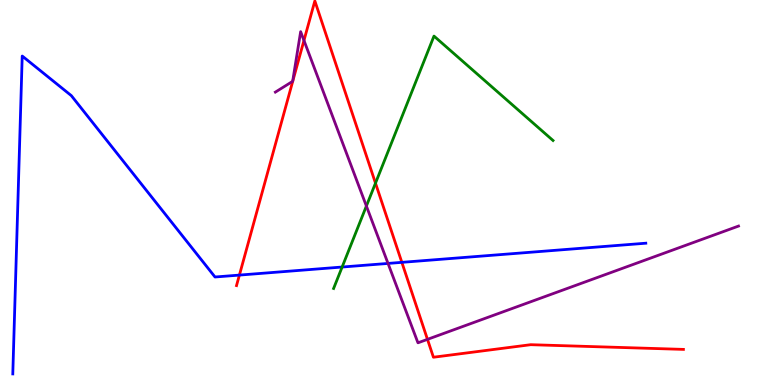[{'lines': ['blue', 'red'], 'intersections': [{'x': 3.09, 'y': 2.85}, {'x': 5.19, 'y': 3.19}]}, {'lines': ['green', 'red'], 'intersections': [{'x': 4.85, 'y': 5.24}]}, {'lines': ['purple', 'red'], 'intersections': [{'x': 3.92, 'y': 8.95}, {'x': 5.52, 'y': 1.19}]}, {'lines': ['blue', 'green'], 'intersections': [{'x': 4.41, 'y': 3.06}]}, {'lines': ['blue', 'purple'], 'intersections': [{'x': 5.01, 'y': 3.16}]}, {'lines': ['green', 'purple'], 'intersections': [{'x': 4.73, 'y': 4.65}]}]